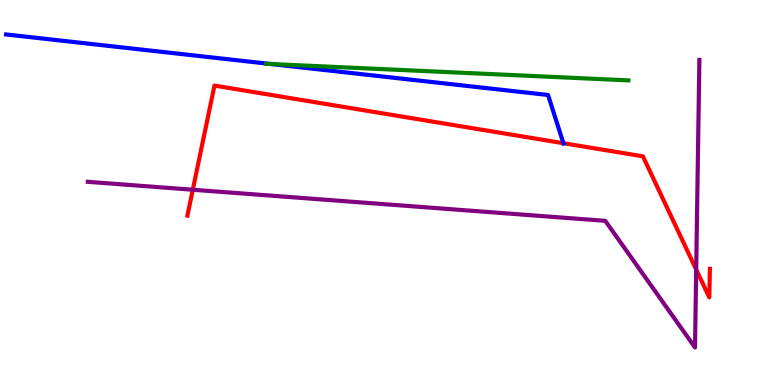[{'lines': ['blue', 'red'], 'intersections': [{'x': 7.27, 'y': 6.28}]}, {'lines': ['green', 'red'], 'intersections': []}, {'lines': ['purple', 'red'], 'intersections': [{'x': 2.49, 'y': 5.07}, {'x': 8.98, 'y': 3.0}]}, {'lines': ['blue', 'green'], 'intersections': [{'x': 3.49, 'y': 8.34}]}, {'lines': ['blue', 'purple'], 'intersections': []}, {'lines': ['green', 'purple'], 'intersections': []}]